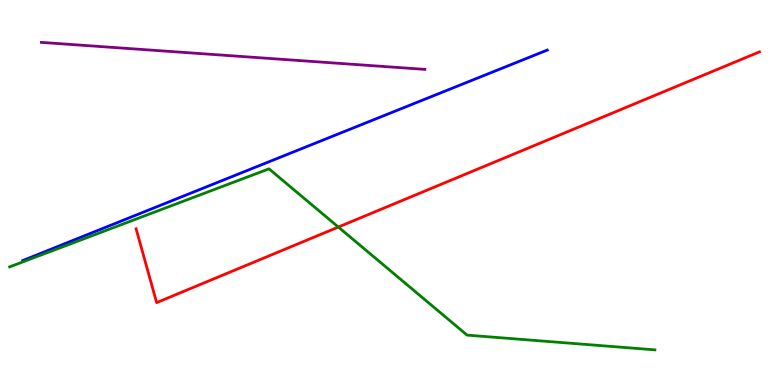[{'lines': ['blue', 'red'], 'intersections': []}, {'lines': ['green', 'red'], 'intersections': [{'x': 4.37, 'y': 4.1}]}, {'lines': ['purple', 'red'], 'intersections': []}, {'lines': ['blue', 'green'], 'intersections': []}, {'lines': ['blue', 'purple'], 'intersections': []}, {'lines': ['green', 'purple'], 'intersections': []}]